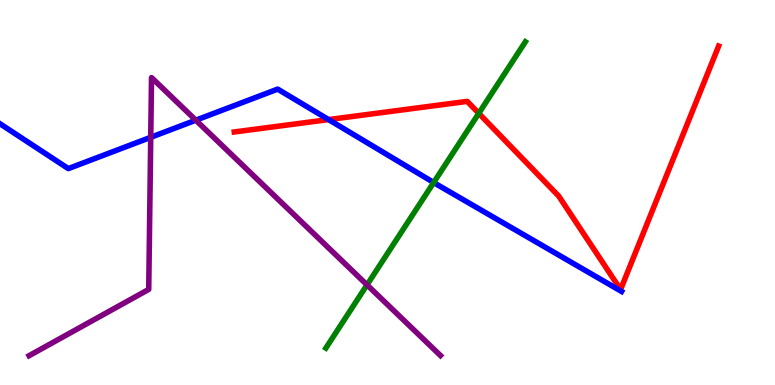[{'lines': ['blue', 'red'], 'intersections': [{'x': 4.24, 'y': 6.89}]}, {'lines': ['green', 'red'], 'intersections': [{'x': 6.18, 'y': 7.06}]}, {'lines': ['purple', 'red'], 'intersections': []}, {'lines': ['blue', 'green'], 'intersections': [{'x': 5.6, 'y': 5.26}]}, {'lines': ['blue', 'purple'], 'intersections': [{'x': 1.94, 'y': 6.43}, {'x': 2.53, 'y': 6.88}]}, {'lines': ['green', 'purple'], 'intersections': [{'x': 4.74, 'y': 2.6}]}]